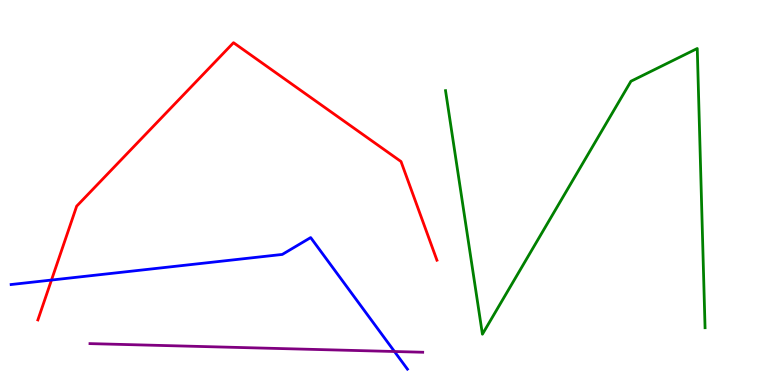[{'lines': ['blue', 'red'], 'intersections': [{'x': 0.664, 'y': 2.73}]}, {'lines': ['green', 'red'], 'intersections': []}, {'lines': ['purple', 'red'], 'intersections': []}, {'lines': ['blue', 'green'], 'intersections': []}, {'lines': ['blue', 'purple'], 'intersections': [{'x': 5.09, 'y': 0.87}]}, {'lines': ['green', 'purple'], 'intersections': []}]